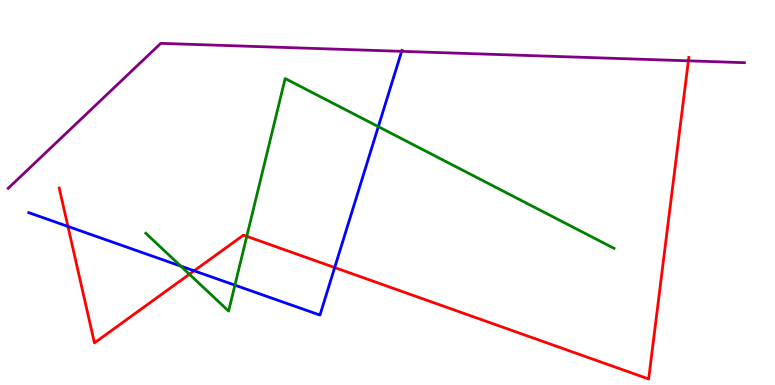[{'lines': ['blue', 'red'], 'intersections': [{'x': 0.877, 'y': 4.12}, {'x': 2.51, 'y': 2.97}, {'x': 4.32, 'y': 3.05}]}, {'lines': ['green', 'red'], 'intersections': [{'x': 2.44, 'y': 2.88}, {'x': 3.18, 'y': 3.86}]}, {'lines': ['purple', 'red'], 'intersections': [{'x': 8.88, 'y': 8.42}]}, {'lines': ['blue', 'green'], 'intersections': [{'x': 2.33, 'y': 3.09}, {'x': 3.03, 'y': 2.59}, {'x': 4.88, 'y': 6.71}]}, {'lines': ['blue', 'purple'], 'intersections': [{'x': 5.18, 'y': 8.67}]}, {'lines': ['green', 'purple'], 'intersections': []}]